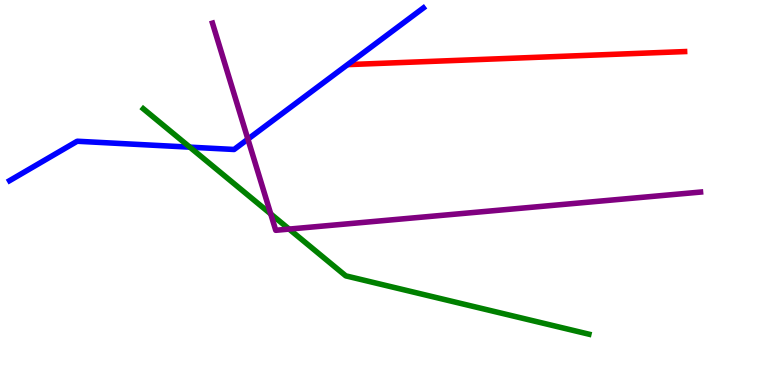[{'lines': ['blue', 'red'], 'intersections': []}, {'lines': ['green', 'red'], 'intersections': []}, {'lines': ['purple', 'red'], 'intersections': []}, {'lines': ['blue', 'green'], 'intersections': [{'x': 2.45, 'y': 6.18}]}, {'lines': ['blue', 'purple'], 'intersections': [{'x': 3.2, 'y': 6.39}]}, {'lines': ['green', 'purple'], 'intersections': [{'x': 3.49, 'y': 4.44}, {'x': 3.73, 'y': 4.05}]}]